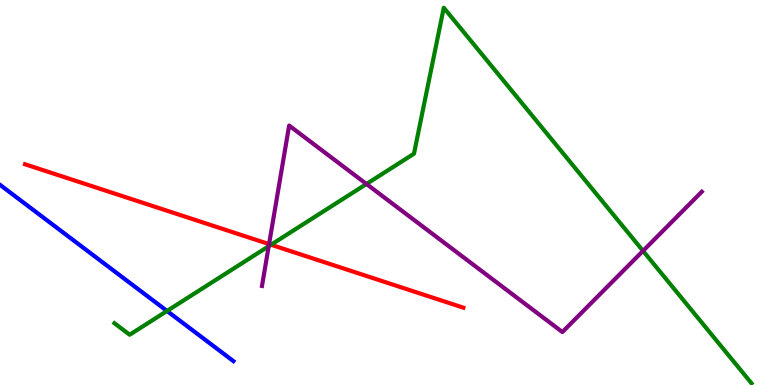[{'lines': ['blue', 'red'], 'intersections': []}, {'lines': ['green', 'red'], 'intersections': [{'x': 3.5, 'y': 3.64}]}, {'lines': ['purple', 'red'], 'intersections': [{'x': 3.47, 'y': 3.66}]}, {'lines': ['blue', 'green'], 'intersections': [{'x': 2.16, 'y': 1.92}]}, {'lines': ['blue', 'purple'], 'intersections': []}, {'lines': ['green', 'purple'], 'intersections': [{'x': 3.47, 'y': 3.6}, {'x': 4.73, 'y': 5.22}, {'x': 8.3, 'y': 3.48}]}]